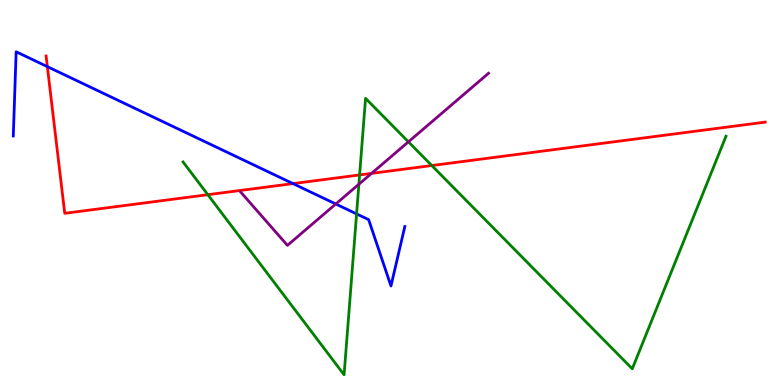[{'lines': ['blue', 'red'], 'intersections': [{'x': 0.611, 'y': 8.27}, {'x': 3.78, 'y': 5.23}]}, {'lines': ['green', 'red'], 'intersections': [{'x': 2.68, 'y': 4.94}, {'x': 4.64, 'y': 5.46}, {'x': 5.57, 'y': 5.7}]}, {'lines': ['purple', 'red'], 'intersections': [{'x': 4.79, 'y': 5.5}]}, {'lines': ['blue', 'green'], 'intersections': [{'x': 4.6, 'y': 4.44}]}, {'lines': ['blue', 'purple'], 'intersections': [{'x': 4.33, 'y': 4.7}]}, {'lines': ['green', 'purple'], 'intersections': [{'x': 4.63, 'y': 5.21}, {'x': 5.27, 'y': 6.32}]}]